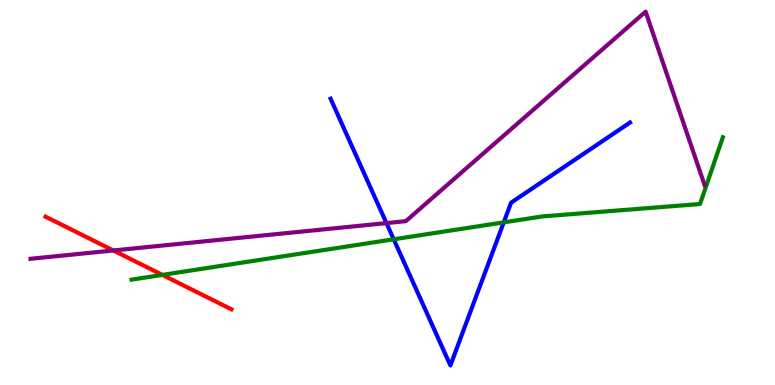[{'lines': ['blue', 'red'], 'intersections': []}, {'lines': ['green', 'red'], 'intersections': [{'x': 2.09, 'y': 2.86}]}, {'lines': ['purple', 'red'], 'intersections': [{'x': 1.46, 'y': 3.49}]}, {'lines': ['blue', 'green'], 'intersections': [{'x': 5.08, 'y': 3.78}, {'x': 6.5, 'y': 4.22}]}, {'lines': ['blue', 'purple'], 'intersections': [{'x': 4.99, 'y': 4.21}]}, {'lines': ['green', 'purple'], 'intersections': []}]